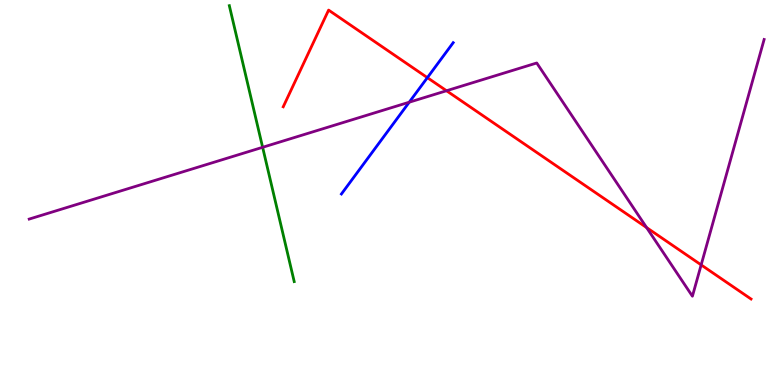[{'lines': ['blue', 'red'], 'intersections': [{'x': 5.51, 'y': 7.98}]}, {'lines': ['green', 'red'], 'intersections': []}, {'lines': ['purple', 'red'], 'intersections': [{'x': 5.76, 'y': 7.64}, {'x': 8.34, 'y': 4.09}, {'x': 9.05, 'y': 3.12}]}, {'lines': ['blue', 'green'], 'intersections': []}, {'lines': ['blue', 'purple'], 'intersections': [{'x': 5.28, 'y': 7.35}]}, {'lines': ['green', 'purple'], 'intersections': [{'x': 3.39, 'y': 6.17}]}]